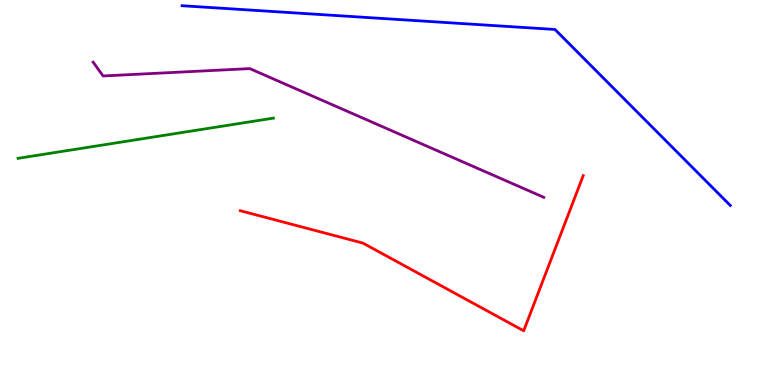[{'lines': ['blue', 'red'], 'intersections': []}, {'lines': ['green', 'red'], 'intersections': []}, {'lines': ['purple', 'red'], 'intersections': []}, {'lines': ['blue', 'green'], 'intersections': []}, {'lines': ['blue', 'purple'], 'intersections': []}, {'lines': ['green', 'purple'], 'intersections': []}]